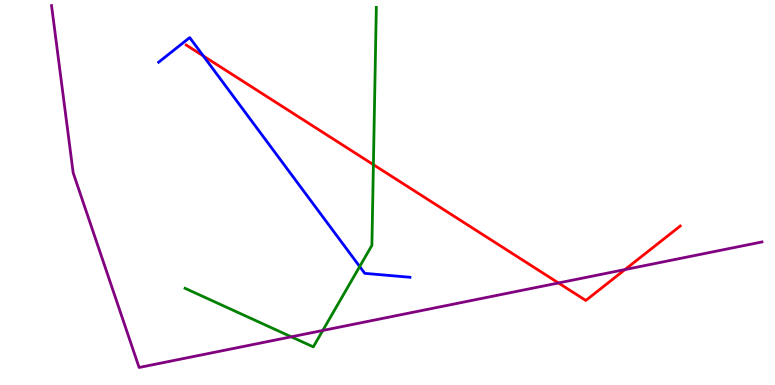[{'lines': ['blue', 'red'], 'intersections': [{'x': 2.62, 'y': 8.55}]}, {'lines': ['green', 'red'], 'intersections': [{'x': 4.82, 'y': 5.72}]}, {'lines': ['purple', 'red'], 'intersections': [{'x': 7.21, 'y': 2.65}, {'x': 8.06, 'y': 3.0}]}, {'lines': ['blue', 'green'], 'intersections': [{'x': 4.64, 'y': 3.08}]}, {'lines': ['blue', 'purple'], 'intersections': []}, {'lines': ['green', 'purple'], 'intersections': [{'x': 3.76, 'y': 1.25}, {'x': 4.16, 'y': 1.42}]}]